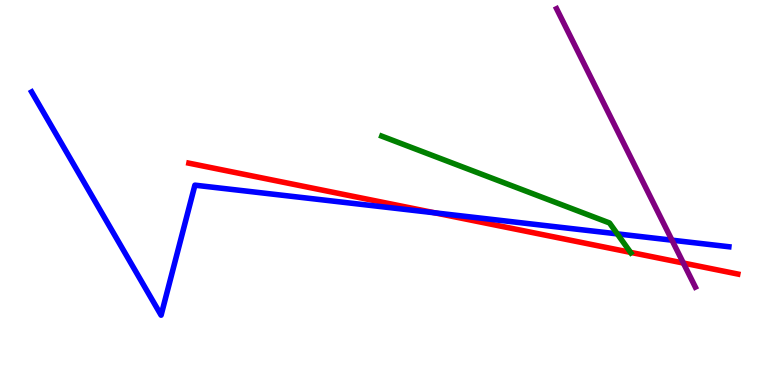[{'lines': ['blue', 'red'], 'intersections': [{'x': 5.61, 'y': 4.47}]}, {'lines': ['green', 'red'], 'intersections': [{'x': 8.14, 'y': 3.44}]}, {'lines': ['purple', 'red'], 'intersections': [{'x': 8.82, 'y': 3.17}]}, {'lines': ['blue', 'green'], 'intersections': [{'x': 7.97, 'y': 3.93}]}, {'lines': ['blue', 'purple'], 'intersections': [{'x': 8.67, 'y': 3.76}]}, {'lines': ['green', 'purple'], 'intersections': []}]